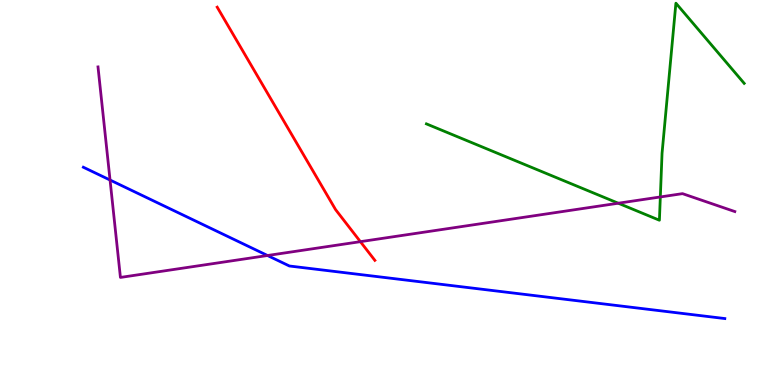[{'lines': ['blue', 'red'], 'intersections': []}, {'lines': ['green', 'red'], 'intersections': []}, {'lines': ['purple', 'red'], 'intersections': [{'x': 4.65, 'y': 3.72}]}, {'lines': ['blue', 'green'], 'intersections': []}, {'lines': ['blue', 'purple'], 'intersections': [{'x': 1.42, 'y': 5.32}, {'x': 3.45, 'y': 3.36}]}, {'lines': ['green', 'purple'], 'intersections': [{'x': 7.98, 'y': 4.72}, {'x': 8.52, 'y': 4.88}]}]